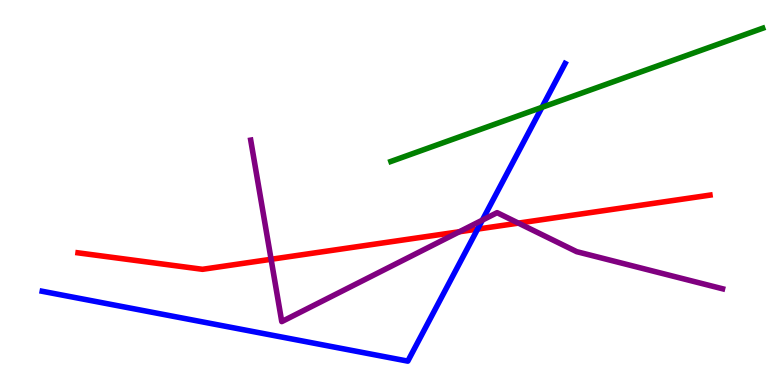[{'lines': ['blue', 'red'], 'intersections': [{'x': 6.16, 'y': 4.05}]}, {'lines': ['green', 'red'], 'intersections': []}, {'lines': ['purple', 'red'], 'intersections': [{'x': 3.5, 'y': 3.27}, {'x': 5.93, 'y': 3.98}, {'x': 6.69, 'y': 4.2}]}, {'lines': ['blue', 'green'], 'intersections': [{'x': 6.99, 'y': 7.21}]}, {'lines': ['blue', 'purple'], 'intersections': [{'x': 6.22, 'y': 4.28}]}, {'lines': ['green', 'purple'], 'intersections': []}]